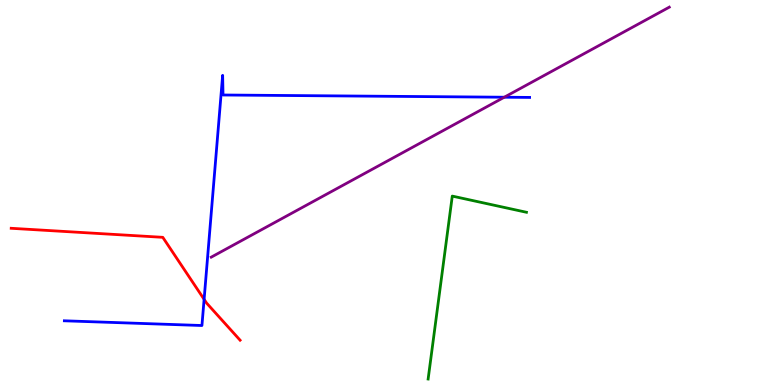[{'lines': ['blue', 'red'], 'intersections': [{'x': 2.63, 'y': 2.23}]}, {'lines': ['green', 'red'], 'intersections': []}, {'lines': ['purple', 'red'], 'intersections': []}, {'lines': ['blue', 'green'], 'intersections': []}, {'lines': ['blue', 'purple'], 'intersections': [{'x': 6.51, 'y': 7.47}]}, {'lines': ['green', 'purple'], 'intersections': []}]